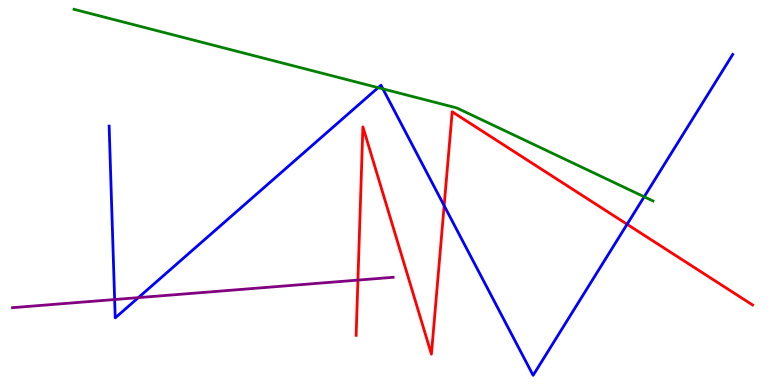[{'lines': ['blue', 'red'], 'intersections': [{'x': 5.73, 'y': 4.66}, {'x': 8.09, 'y': 4.17}]}, {'lines': ['green', 'red'], 'intersections': []}, {'lines': ['purple', 'red'], 'intersections': [{'x': 4.62, 'y': 2.72}]}, {'lines': ['blue', 'green'], 'intersections': [{'x': 4.88, 'y': 7.72}, {'x': 4.94, 'y': 7.69}, {'x': 8.31, 'y': 4.89}]}, {'lines': ['blue', 'purple'], 'intersections': [{'x': 1.48, 'y': 2.22}, {'x': 1.79, 'y': 2.27}]}, {'lines': ['green', 'purple'], 'intersections': []}]